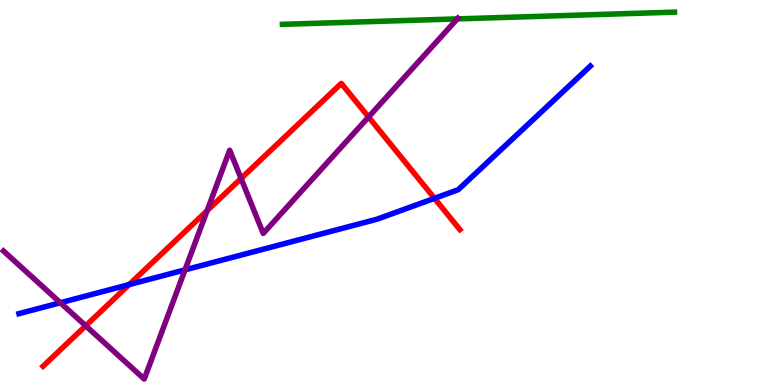[{'lines': ['blue', 'red'], 'intersections': [{'x': 1.67, 'y': 2.61}, {'x': 5.61, 'y': 4.85}]}, {'lines': ['green', 'red'], 'intersections': []}, {'lines': ['purple', 'red'], 'intersections': [{'x': 1.11, 'y': 1.54}, {'x': 2.67, 'y': 4.53}, {'x': 3.11, 'y': 5.36}, {'x': 4.76, 'y': 6.96}]}, {'lines': ['blue', 'green'], 'intersections': []}, {'lines': ['blue', 'purple'], 'intersections': [{'x': 0.779, 'y': 2.14}, {'x': 2.39, 'y': 2.99}]}, {'lines': ['green', 'purple'], 'intersections': [{'x': 5.9, 'y': 9.51}]}]